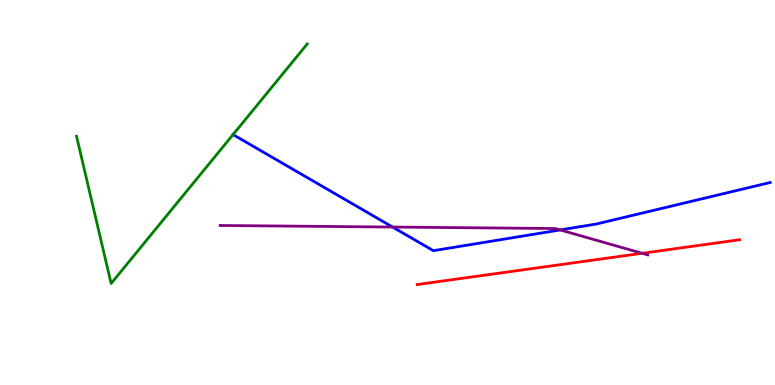[{'lines': ['blue', 'red'], 'intersections': []}, {'lines': ['green', 'red'], 'intersections': []}, {'lines': ['purple', 'red'], 'intersections': [{'x': 8.29, 'y': 3.42}]}, {'lines': ['blue', 'green'], 'intersections': [{'x': 3.01, 'y': 6.5}]}, {'lines': ['blue', 'purple'], 'intersections': [{'x': 5.07, 'y': 4.1}, {'x': 7.23, 'y': 4.03}]}, {'lines': ['green', 'purple'], 'intersections': []}]